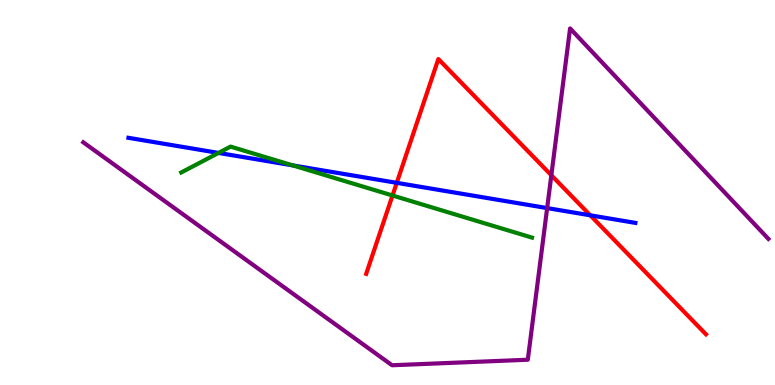[{'lines': ['blue', 'red'], 'intersections': [{'x': 5.12, 'y': 5.25}, {'x': 7.62, 'y': 4.41}]}, {'lines': ['green', 'red'], 'intersections': [{'x': 5.06, 'y': 4.92}]}, {'lines': ['purple', 'red'], 'intersections': [{'x': 7.11, 'y': 5.45}]}, {'lines': ['blue', 'green'], 'intersections': [{'x': 2.82, 'y': 6.03}, {'x': 3.78, 'y': 5.7}]}, {'lines': ['blue', 'purple'], 'intersections': [{'x': 7.06, 'y': 4.6}]}, {'lines': ['green', 'purple'], 'intersections': []}]